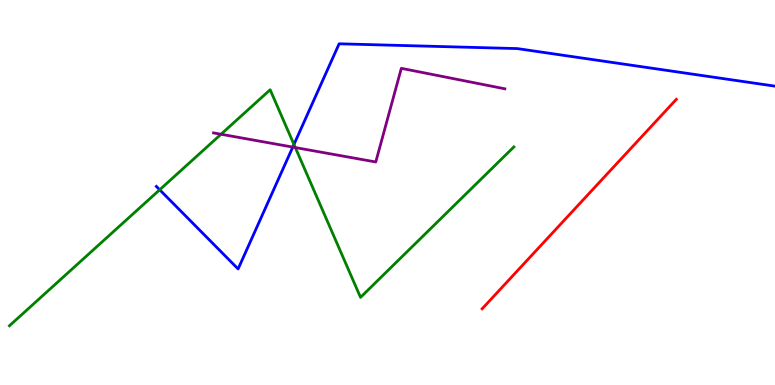[{'lines': ['blue', 'red'], 'intersections': []}, {'lines': ['green', 'red'], 'intersections': []}, {'lines': ['purple', 'red'], 'intersections': []}, {'lines': ['blue', 'green'], 'intersections': [{'x': 2.06, 'y': 5.07}, {'x': 3.79, 'y': 6.25}]}, {'lines': ['blue', 'purple'], 'intersections': [{'x': 3.78, 'y': 6.18}]}, {'lines': ['green', 'purple'], 'intersections': [{'x': 2.85, 'y': 6.51}, {'x': 3.81, 'y': 6.17}]}]